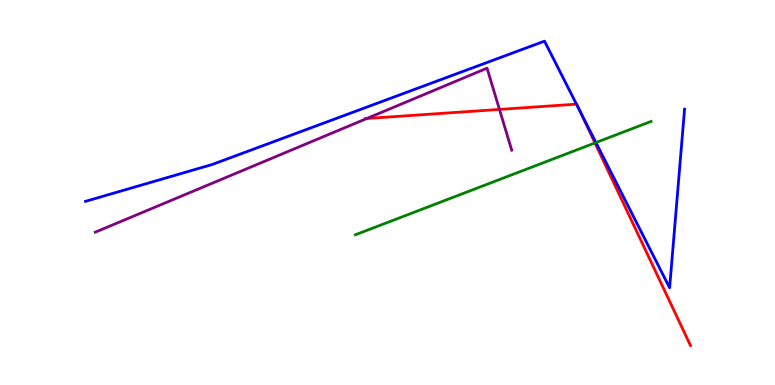[{'lines': ['blue', 'red'], 'intersections': [{'x': 7.44, 'y': 7.29}, {'x': 7.48, 'y': 7.14}]}, {'lines': ['green', 'red'], 'intersections': [{'x': 7.68, 'y': 6.29}]}, {'lines': ['purple', 'red'], 'intersections': [{'x': 4.73, 'y': 6.92}, {'x': 6.44, 'y': 7.16}]}, {'lines': ['blue', 'green'], 'intersections': [{'x': 7.69, 'y': 6.3}]}, {'lines': ['blue', 'purple'], 'intersections': []}, {'lines': ['green', 'purple'], 'intersections': []}]